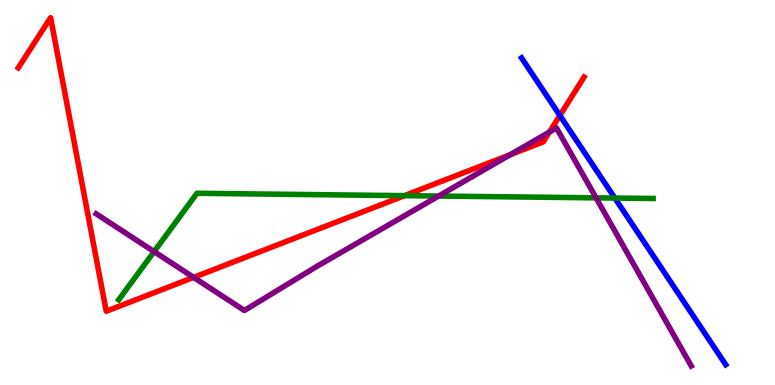[{'lines': ['blue', 'red'], 'intersections': [{'x': 7.22, 'y': 7.0}]}, {'lines': ['green', 'red'], 'intersections': [{'x': 5.22, 'y': 4.92}]}, {'lines': ['purple', 'red'], 'intersections': [{'x': 2.5, 'y': 2.8}, {'x': 6.58, 'y': 5.98}, {'x': 7.09, 'y': 6.57}]}, {'lines': ['blue', 'green'], 'intersections': [{'x': 7.93, 'y': 4.86}]}, {'lines': ['blue', 'purple'], 'intersections': []}, {'lines': ['green', 'purple'], 'intersections': [{'x': 1.99, 'y': 3.46}, {'x': 5.66, 'y': 4.91}, {'x': 7.69, 'y': 4.86}]}]